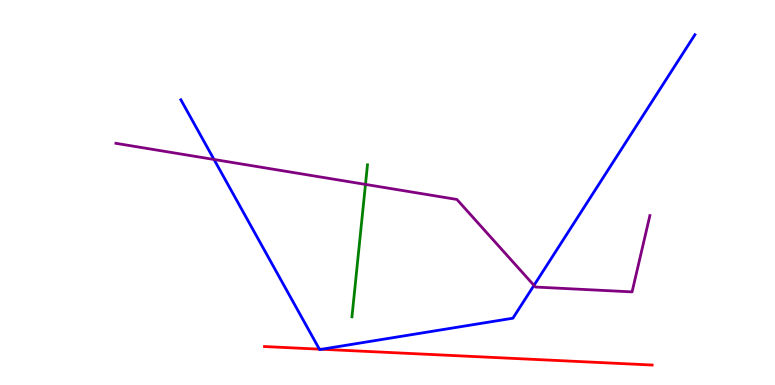[{'lines': ['blue', 'red'], 'intersections': [{'x': 4.12, 'y': 0.931}, {'x': 4.15, 'y': 0.928}]}, {'lines': ['green', 'red'], 'intersections': []}, {'lines': ['purple', 'red'], 'intersections': []}, {'lines': ['blue', 'green'], 'intersections': []}, {'lines': ['blue', 'purple'], 'intersections': [{'x': 2.76, 'y': 5.86}, {'x': 6.89, 'y': 2.59}]}, {'lines': ['green', 'purple'], 'intersections': [{'x': 4.72, 'y': 5.21}]}]